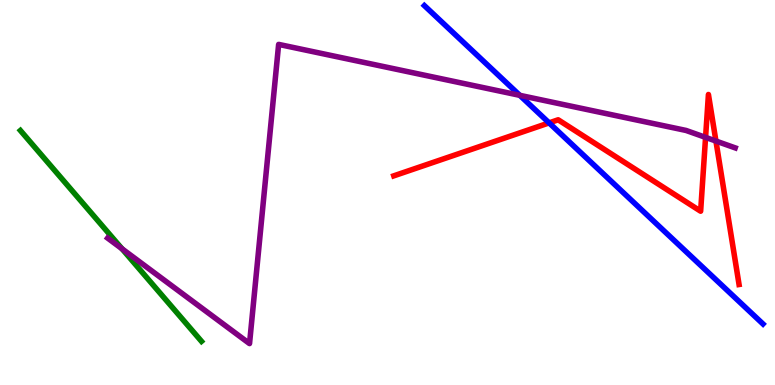[{'lines': ['blue', 'red'], 'intersections': [{'x': 7.09, 'y': 6.81}]}, {'lines': ['green', 'red'], 'intersections': []}, {'lines': ['purple', 'red'], 'intersections': [{'x': 9.1, 'y': 6.43}, {'x': 9.24, 'y': 6.34}]}, {'lines': ['blue', 'green'], 'intersections': []}, {'lines': ['blue', 'purple'], 'intersections': [{'x': 6.71, 'y': 7.52}]}, {'lines': ['green', 'purple'], 'intersections': [{'x': 1.57, 'y': 3.54}]}]